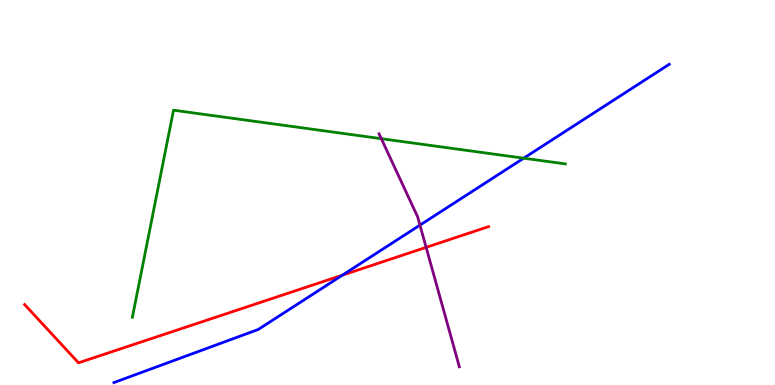[{'lines': ['blue', 'red'], 'intersections': [{'x': 4.42, 'y': 2.85}]}, {'lines': ['green', 'red'], 'intersections': []}, {'lines': ['purple', 'red'], 'intersections': [{'x': 5.5, 'y': 3.58}]}, {'lines': ['blue', 'green'], 'intersections': [{'x': 6.76, 'y': 5.89}]}, {'lines': ['blue', 'purple'], 'intersections': [{'x': 5.42, 'y': 4.15}]}, {'lines': ['green', 'purple'], 'intersections': [{'x': 4.92, 'y': 6.4}]}]